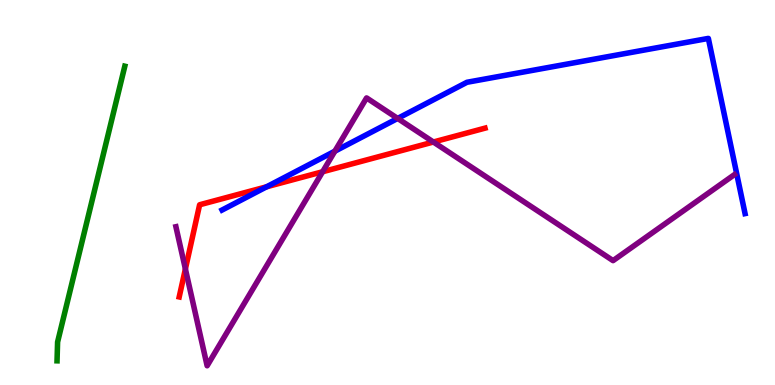[{'lines': ['blue', 'red'], 'intersections': [{'x': 3.44, 'y': 5.15}]}, {'lines': ['green', 'red'], 'intersections': []}, {'lines': ['purple', 'red'], 'intersections': [{'x': 2.39, 'y': 3.01}, {'x': 4.16, 'y': 5.54}, {'x': 5.59, 'y': 6.31}]}, {'lines': ['blue', 'green'], 'intersections': []}, {'lines': ['blue', 'purple'], 'intersections': [{'x': 4.32, 'y': 6.07}, {'x': 5.13, 'y': 6.92}]}, {'lines': ['green', 'purple'], 'intersections': []}]